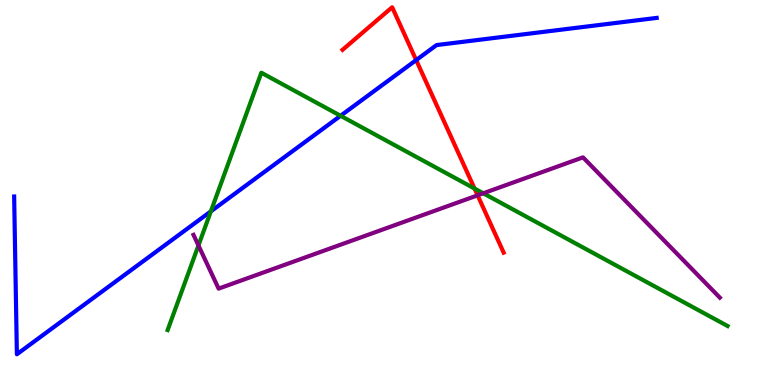[{'lines': ['blue', 'red'], 'intersections': [{'x': 5.37, 'y': 8.44}]}, {'lines': ['green', 'red'], 'intersections': [{'x': 6.12, 'y': 5.1}]}, {'lines': ['purple', 'red'], 'intersections': [{'x': 6.16, 'y': 4.93}]}, {'lines': ['blue', 'green'], 'intersections': [{'x': 2.72, 'y': 4.51}, {'x': 4.39, 'y': 6.99}]}, {'lines': ['blue', 'purple'], 'intersections': []}, {'lines': ['green', 'purple'], 'intersections': [{'x': 2.56, 'y': 3.62}, {'x': 6.24, 'y': 4.98}]}]